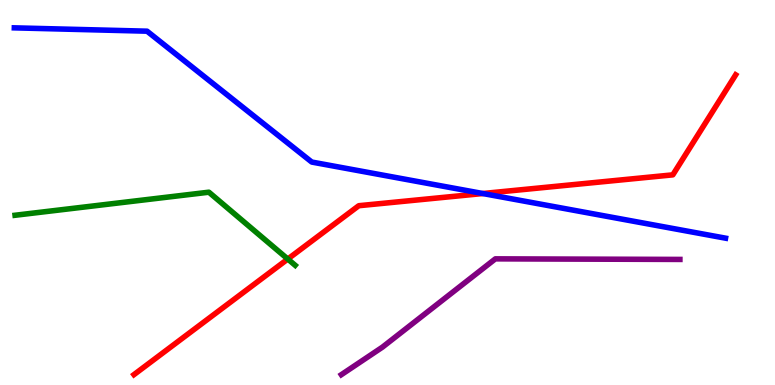[{'lines': ['blue', 'red'], 'intersections': [{'x': 6.23, 'y': 4.97}]}, {'lines': ['green', 'red'], 'intersections': [{'x': 3.71, 'y': 3.27}]}, {'lines': ['purple', 'red'], 'intersections': []}, {'lines': ['blue', 'green'], 'intersections': []}, {'lines': ['blue', 'purple'], 'intersections': []}, {'lines': ['green', 'purple'], 'intersections': []}]